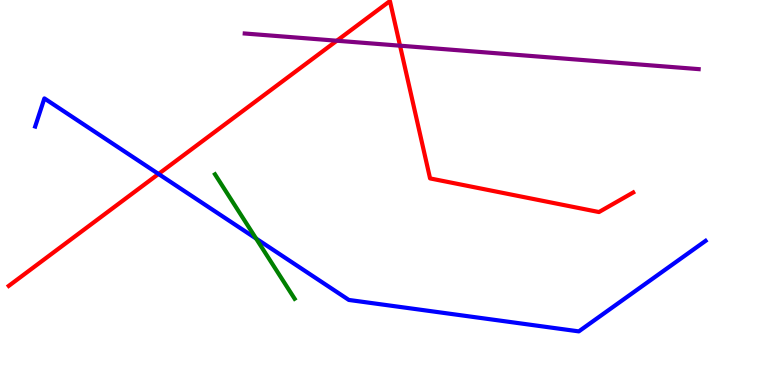[{'lines': ['blue', 'red'], 'intersections': [{'x': 2.05, 'y': 5.48}]}, {'lines': ['green', 'red'], 'intersections': []}, {'lines': ['purple', 'red'], 'intersections': [{'x': 4.35, 'y': 8.94}, {'x': 5.16, 'y': 8.81}]}, {'lines': ['blue', 'green'], 'intersections': [{'x': 3.3, 'y': 3.8}]}, {'lines': ['blue', 'purple'], 'intersections': []}, {'lines': ['green', 'purple'], 'intersections': []}]